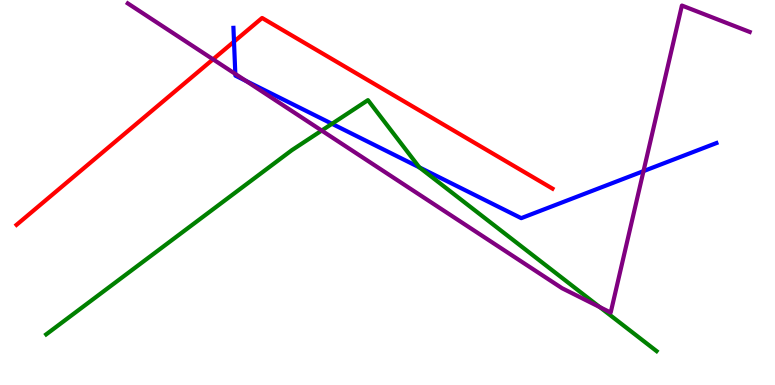[{'lines': ['blue', 'red'], 'intersections': [{'x': 3.02, 'y': 8.92}]}, {'lines': ['green', 'red'], 'intersections': []}, {'lines': ['purple', 'red'], 'intersections': [{'x': 2.75, 'y': 8.46}]}, {'lines': ['blue', 'green'], 'intersections': [{'x': 4.28, 'y': 6.78}, {'x': 5.41, 'y': 5.65}]}, {'lines': ['blue', 'purple'], 'intersections': [{'x': 3.04, 'y': 8.08}, {'x': 3.17, 'y': 7.9}, {'x': 8.3, 'y': 5.56}]}, {'lines': ['green', 'purple'], 'intersections': [{'x': 4.15, 'y': 6.61}, {'x': 7.74, 'y': 2.02}]}]